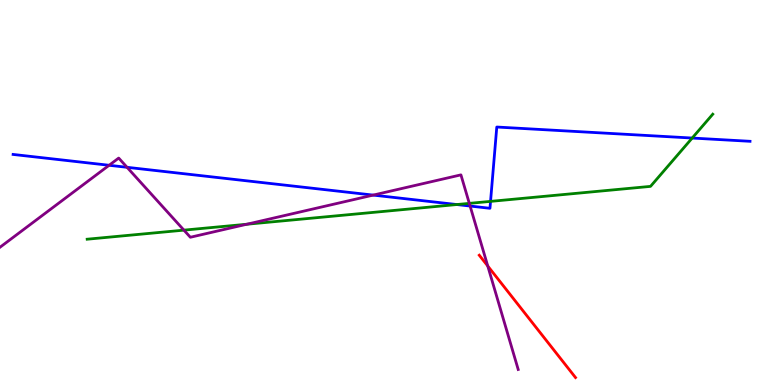[{'lines': ['blue', 'red'], 'intersections': []}, {'lines': ['green', 'red'], 'intersections': []}, {'lines': ['purple', 'red'], 'intersections': [{'x': 6.29, 'y': 3.09}]}, {'lines': ['blue', 'green'], 'intersections': [{'x': 5.89, 'y': 4.69}, {'x': 6.33, 'y': 4.77}, {'x': 8.93, 'y': 6.41}]}, {'lines': ['blue', 'purple'], 'intersections': [{'x': 1.41, 'y': 5.71}, {'x': 1.64, 'y': 5.65}, {'x': 4.82, 'y': 4.93}, {'x': 6.07, 'y': 4.65}]}, {'lines': ['green', 'purple'], 'intersections': [{'x': 2.37, 'y': 4.02}, {'x': 3.18, 'y': 4.18}, {'x': 6.06, 'y': 4.72}]}]